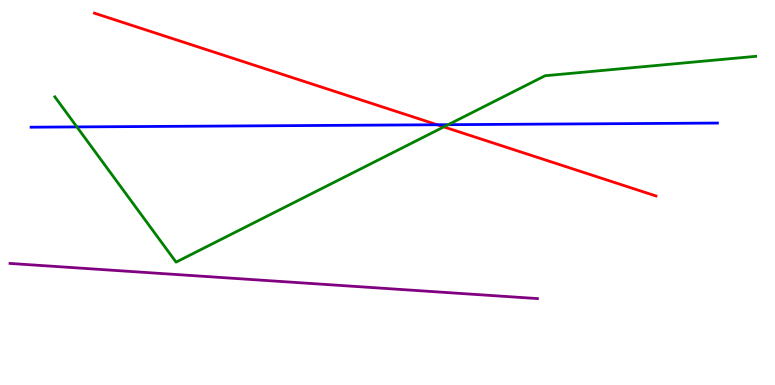[{'lines': ['blue', 'red'], 'intersections': [{'x': 5.64, 'y': 6.76}]}, {'lines': ['green', 'red'], 'intersections': [{'x': 5.73, 'y': 6.7}]}, {'lines': ['purple', 'red'], 'intersections': []}, {'lines': ['blue', 'green'], 'intersections': [{'x': 0.992, 'y': 6.7}, {'x': 5.78, 'y': 6.76}]}, {'lines': ['blue', 'purple'], 'intersections': []}, {'lines': ['green', 'purple'], 'intersections': []}]